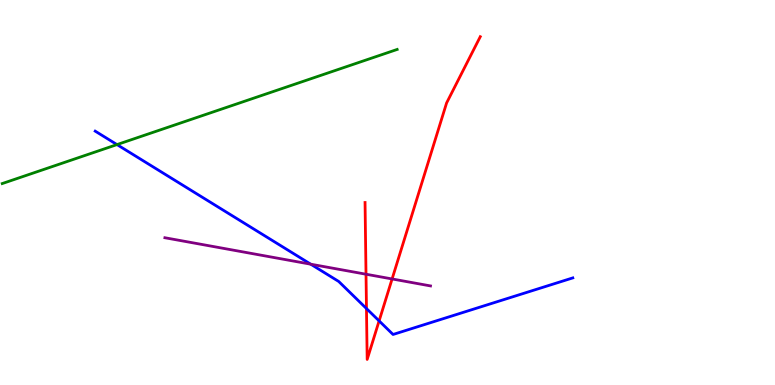[{'lines': ['blue', 'red'], 'intersections': [{'x': 4.73, 'y': 1.99}, {'x': 4.89, 'y': 1.67}]}, {'lines': ['green', 'red'], 'intersections': []}, {'lines': ['purple', 'red'], 'intersections': [{'x': 4.72, 'y': 2.88}, {'x': 5.06, 'y': 2.75}]}, {'lines': ['blue', 'green'], 'intersections': [{'x': 1.51, 'y': 6.24}]}, {'lines': ['blue', 'purple'], 'intersections': [{'x': 4.01, 'y': 3.14}]}, {'lines': ['green', 'purple'], 'intersections': []}]